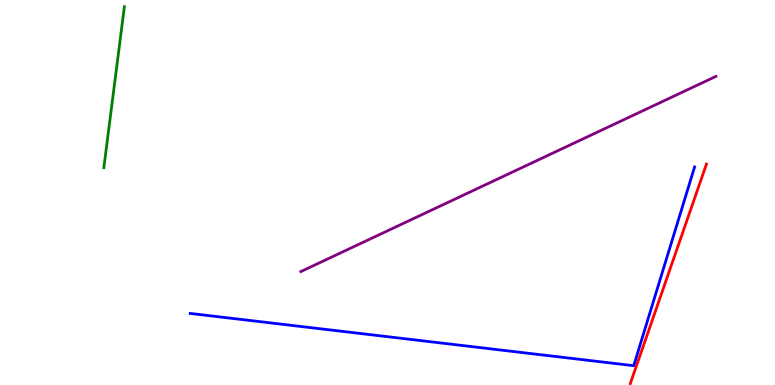[{'lines': ['blue', 'red'], 'intersections': []}, {'lines': ['green', 'red'], 'intersections': []}, {'lines': ['purple', 'red'], 'intersections': []}, {'lines': ['blue', 'green'], 'intersections': []}, {'lines': ['blue', 'purple'], 'intersections': []}, {'lines': ['green', 'purple'], 'intersections': []}]